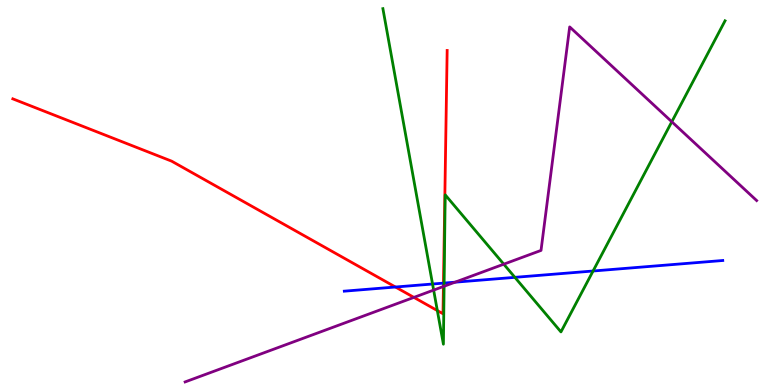[{'lines': ['blue', 'red'], 'intersections': [{'x': 5.1, 'y': 2.54}, {'x': 5.72, 'y': 2.65}]}, {'lines': ['green', 'red'], 'intersections': [{'x': 5.64, 'y': 1.93}]}, {'lines': ['purple', 'red'], 'intersections': [{'x': 5.34, 'y': 2.28}, {'x': 5.72, 'y': 2.56}]}, {'lines': ['blue', 'green'], 'intersections': [{'x': 5.58, 'y': 2.62}, {'x': 5.73, 'y': 2.65}, {'x': 6.64, 'y': 2.8}, {'x': 7.65, 'y': 2.96}]}, {'lines': ['blue', 'purple'], 'intersections': [{'x': 5.87, 'y': 2.67}]}, {'lines': ['green', 'purple'], 'intersections': [{'x': 5.6, 'y': 2.47}, {'x': 5.73, 'y': 2.57}, {'x': 6.5, 'y': 3.14}, {'x': 8.67, 'y': 6.84}]}]